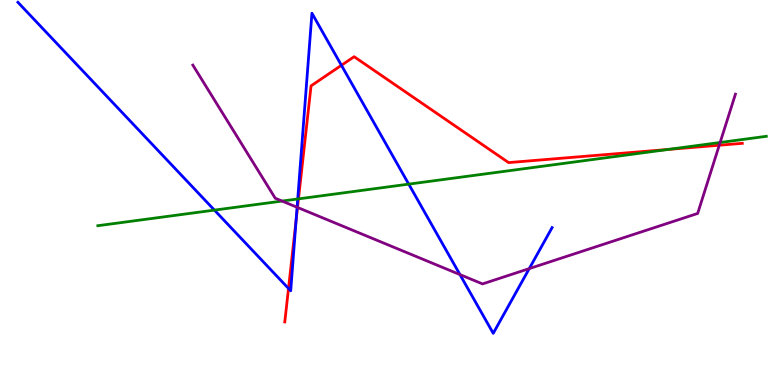[{'lines': ['blue', 'red'], 'intersections': [{'x': 3.72, 'y': 2.51}, {'x': 3.82, 'y': 4.28}, {'x': 4.41, 'y': 8.3}]}, {'lines': ['green', 'red'], 'intersections': [{'x': 3.85, 'y': 4.83}, {'x': 8.62, 'y': 6.12}]}, {'lines': ['purple', 'red'], 'intersections': [{'x': 3.84, 'y': 4.61}, {'x': 9.28, 'y': 6.23}]}, {'lines': ['blue', 'green'], 'intersections': [{'x': 2.77, 'y': 4.54}, {'x': 3.84, 'y': 4.83}, {'x': 5.27, 'y': 5.22}]}, {'lines': ['blue', 'purple'], 'intersections': [{'x': 3.83, 'y': 4.62}, {'x': 5.93, 'y': 2.87}, {'x': 6.83, 'y': 3.02}]}, {'lines': ['green', 'purple'], 'intersections': [{'x': 3.64, 'y': 4.78}, {'x': 9.29, 'y': 6.3}]}]